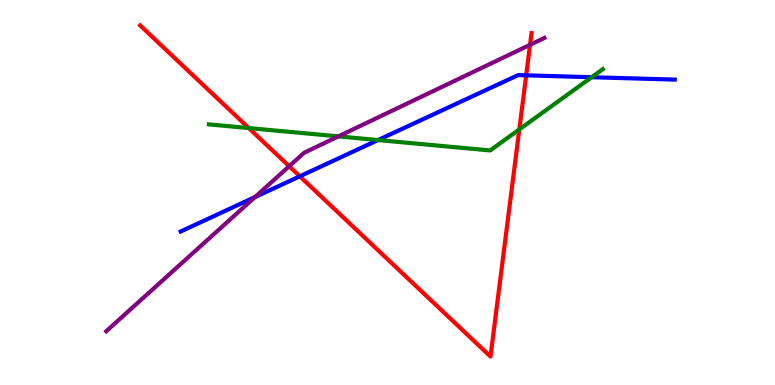[{'lines': ['blue', 'red'], 'intersections': [{'x': 3.87, 'y': 5.42}, {'x': 6.79, 'y': 8.04}]}, {'lines': ['green', 'red'], 'intersections': [{'x': 3.21, 'y': 6.67}, {'x': 6.7, 'y': 6.64}]}, {'lines': ['purple', 'red'], 'intersections': [{'x': 3.73, 'y': 5.68}, {'x': 6.84, 'y': 8.84}]}, {'lines': ['blue', 'green'], 'intersections': [{'x': 4.88, 'y': 6.36}, {'x': 7.63, 'y': 7.99}]}, {'lines': ['blue', 'purple'], 'intersections': [{'x': 3.29, 'y': 4.88}]}, {'lines': ['green', 'purple'], 'intersections': [{'x': 4.37, 'y': 6.46}]}]